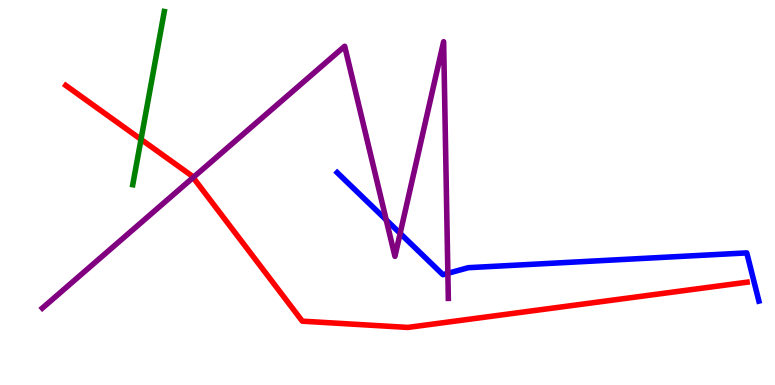[{'lines': ['blue', 'red'], 'intersections': []}, {'lines': ['green', 'red'], 'intersections': [{'x': 1.82, 'y': 6.38}]}, {'lines': ['purple', 'red'], 'intersections': [{'x': 2.49, 'y': 5.39}]}, {'lines': ['blue', 'green'], 'intersections': []}, {'lines': ['blue', 'purple'], 'intersections': [{'x': 4.98, 'y': 4.29}, {'x': 5.16, 'y': 3.94}, {'x': 5.78, 'y': 2.9}]}, {'lines': ['green', 'purple'], 'intersections': []}]